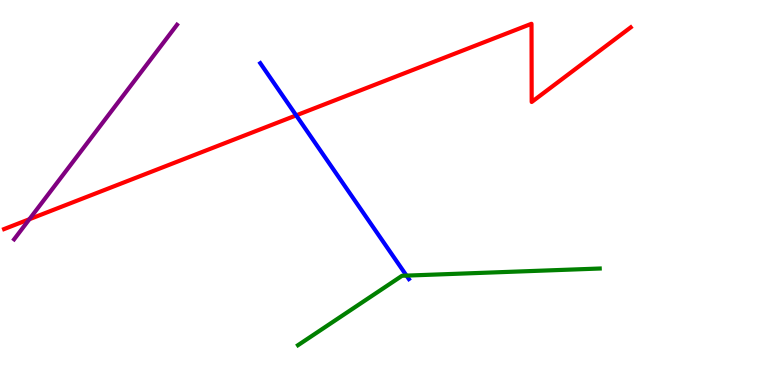[{'lines': ['blue', 'red'], 'intersections': [{'x': 3.82, 'y': 7.0}]}, {'lines': ['green', 'red'], 'intersections': []}, {'lines': ['purple', 'red'], 'intersections': [{'x': 0.379, 'y': 4.31}]}, {'lines': ['blue', 'green'], 'intersections': [{'x': 5.25, 'y': 2.84}]}, {'lines': ['blue', 'purple'], 'intersections': []}, {'lines': ['green', 'purple'], 'intersections': []}]